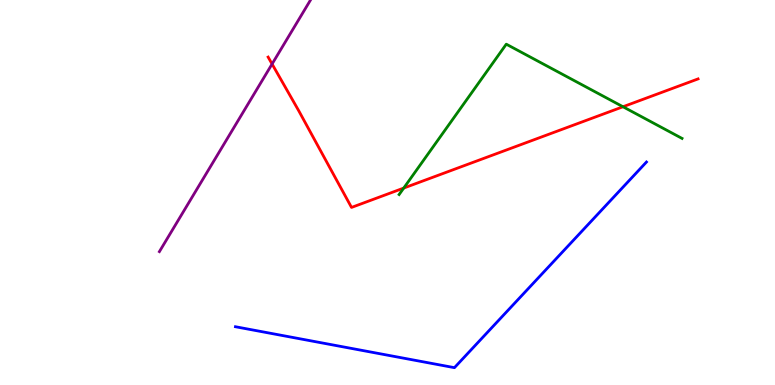[{'lines': ['blue', 'red'], 'intersections': []}, {'lines': ['green', 'red'], 'intersections': [{'x': 5.21, 'y': 5.12}, {'x': 8.04, 'y': 7.23}]}, {'lines': ['purple', 'red'], 'intersections': [{'x': 3.51, 'y': 8.34}]}, {'lines': ['blue', 'green'], 'intersections': []}, {'lines': ['blue', 'purple'], 'intersections': []}, {'lines': ['green', 'purple'], 'intersections': []}]